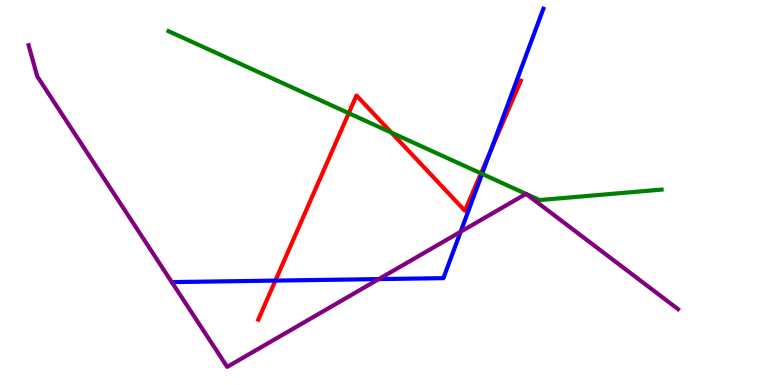[{'lines': ['blue', 'red'], 'intersections': [{'x': 3.55, 'y': 2.71}, {'x': 6.33, 'y': 6.08}]}, {'lines': ['green', 'red'], 'intersections': [{'x': 4.5, 'y': 7.06}, {'x': 5.05, 'y': 6.56}, {'x': 6.21, 'y': 5.5}]}, {'lines': ['purple', 'red'], 'intersections': []}, {'lines': ['blue', 'green'], 'intersections': [{'x': 6.22, 'y': 5.48}]}, {'lines': ['blue', 'purple'], 'intersections': [{'x': 4.89, 'y': 2.75}, {'x': 5.94, 'y': 3.98}]}, {'lines': ['green', 'purple'], 'intersections': [{'x': 6.79, 'y': 4.96}, {'x': 6.79, 'y': 4.96}]}]